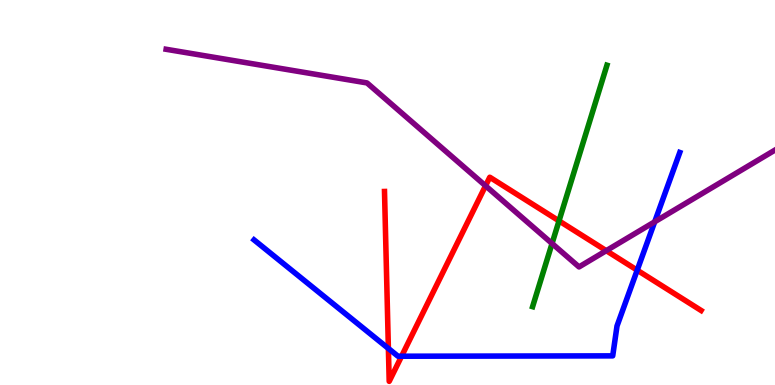[{'lines': ['blue', 'red'], 'intersections': [{'x': 5.01, 'y': 0.949}, {'x': 5.18, 'y': 0.748}, {'x': 8.22, 'y': 2.98}]}, {'lines': ['green', 'red'], 'intersections': [{'x': 7.21, 'y': 4.26}]}, {'lines': ['purple', 'red'], 'intersections': [{'x': 6.27, 'y': 5.17}, {'x': 7.82, 'y': 3.49}]}, {'lines': ['blue', 'green'], 'intersections': []}, {'lines': ['blue', 'purple'], 'intersections': [{'x': 8.45, 'y': 4.24}]}, {'lines': ['green', 'purple'], 'intersections': [{'x': 7.12, 'y': 3.68}]}]